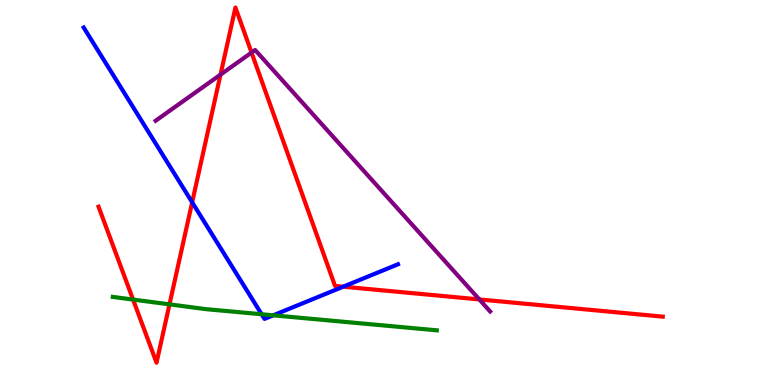[{'lines': ['blue', 'red'], 'intersections': [{'x': 2.48, 'y': 4.75}, {'x': 4.43, 'y': 2.55}]}, {'lines': ['green', 'red'], 'intersections': [{'x': 1.72, 'y': 2.22}, {'x': 2.19, 'y': 2.09}]}, {'lines': ['purple', 'red'], 'intersections': [{'x': 2.85, 'y': 8.06}, {'x': 3.25, 'y': 8.63}, {'x': 6.18, 'y': 2.22}]}, {'lines': ['blue', 'green'], 'intersections': [{'x': 3.38, 'y': 1.84}, {'x': 3.53, 'y': 1.81}]}, {'lines': ['blue', 'purple'], 'intersections': []}, {'lines': ['green', 'purple'], 'intersections': []}]